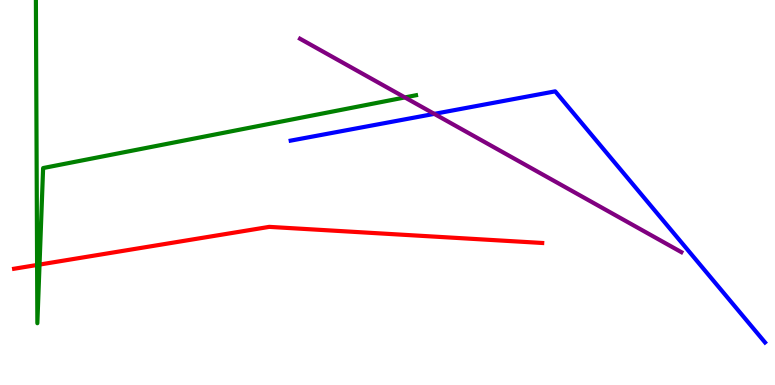[{'lines': ['blue', 'red'], 'intersections': []}, {'lines': ['green', 'red'], 'intersections': [{'x': 0.479, 'y': 3.12}, {'x': 0.51, 'y': 3.13}]}, {'lines': ['purple', 'red'], 'intersections': []}, {'lines': ['blue', 'green'], 'intersections': []}, {'lines': ['blue', 'purple'], 'intersections': [{'x': 5.6, 'y': 7.04}]}, {'lines': ['green', 'purple'], 'intersections': [{'x': 5.22, 'y': 7.47}]}]